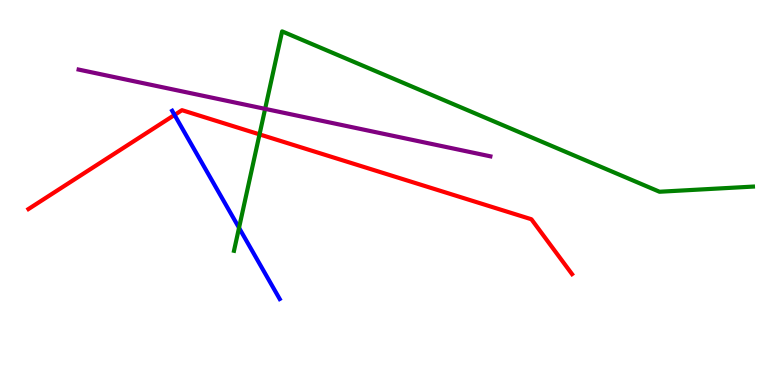[{'lines': ['blue', 'red'], 'intersections': [{'x': 2.25, 'y': 7.01}]}, {'lines': ['green', 'red'], 'intersections': [{'x': 3.35, 'y': 6.51}]}, {'lines': ['purple', 'red'], 'intersections': []}, {'lines': ['blue', 'green'], 'intersections': [{'x': 3.08, 'y': 4.08}]}, {'lines': ['blue', 'purple'], 'intersections': []}, {'lines': ['green', 'purple'], 'intersections': [{'x': 3.42, 'y': 7.17}]}]